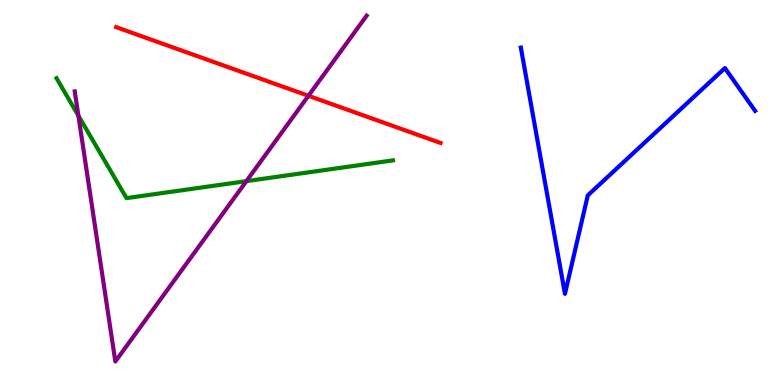[{'lines': ['blue', 'red'], 'intersections': []}, {'lines': ['green', 'red'], 'intersections': []}, {'lines': ['purple', 'red'], 'intersections': [{'x': 3.98, 'y': 7.51}]}, {'lines': ['blue', 'green'], 'intersections': []}, {'lines': ['blue', 'purple'], 'intersections': []}, {'lines': ['green', 'purple'], 'intersections': [{'x': 1.01, 'y': 7.0}, {'x': 3.18, 'y': 5.3}]}]